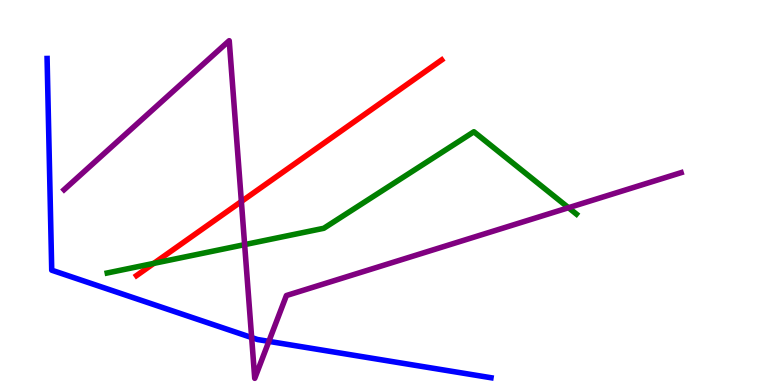[{'lines': ['blue', 'red'], 'intersections': []}, {'lines': ['green', 'red'], 'intersections': [{'x': 1.98, 'y': 3.16}]}, {'lines': ['purple', 'red'], 'intersections': [{'x': 3.11, 'y': 4.77}]}, {'lines': ['blue', 'green'], 'intersections': []}, {'lines': ['blue', 'purple'], 'intersections': [{'x': 3.25, 'y': 1.23}, {'x': 3.47, 'y': 1.13}]}, {'lines': ['green', 'purple'], 'intersections': [{'x': 3.16, 'y': 3.65}, {'x': 7.34, 'y': 4.6}]}]